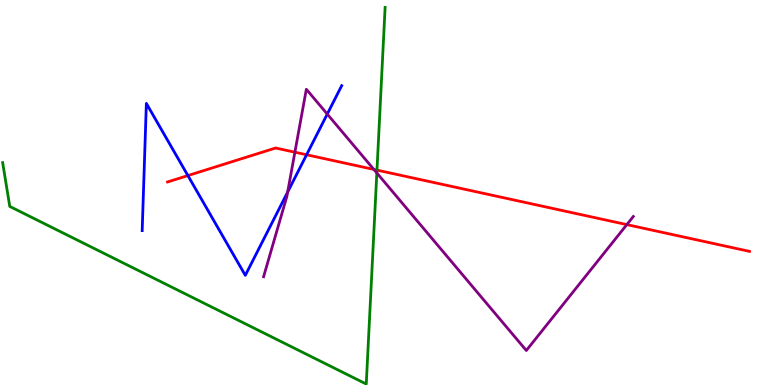[{'lines': ['blue', 'red'], 'intersections': [{'x': 2.42, 'y': 5.44}, {'x': 3.96, 'y': 5.98}]}, {'lines': ['green', 'red'], 'intersections': [{'x': 4.86, 'y': 5.58}]}, {'lines': ['purple', 'red'], 'intersections': [{'x': 3.81, 'y': 6.05}, {'x': 4.82, 'y': 5.6}, {'x': 8.09, 'y': 4.17}]}, {'lines': ['blue', 'green'], 'intersections': []}, {'lines': ['blue', 'purple'], 'intersections': [{'x': 3.71, 'y': 5.01}, {'x': 4.22, 'y': 7.04}]}, {'lines': ['green', 'purple'], 'intersections': [{'x': 4.86, 'y': 5.51}]}]